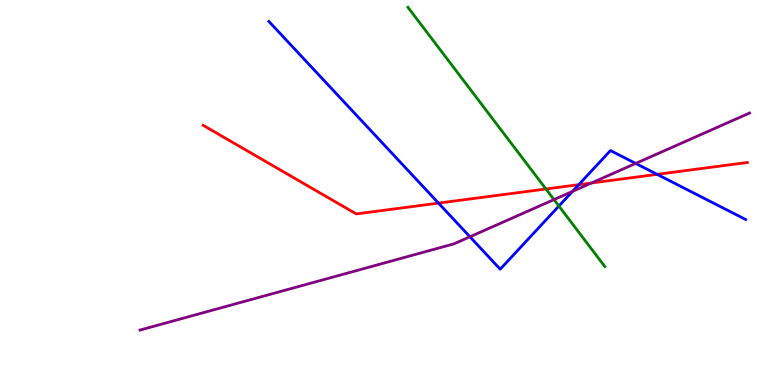[{'lines': ['blue', 'red'], 'intersections': [{'x': 5.66, 'y': 4.72}, {'x': 7.47, 'y': 5.2}, {'x': 8.48, 'y': 5.47}]}, {'lines': ['green', 'red'], 'intersections': [{'x': 7.04, 'y': 5.09}]}, {'lines': ['purple', 'red'], 'intersections': [{'x': 7.63, 'y': 5.25}]}, {'lines': ['blue', 'green'], 'intersections': [{'x': 7.21, 'y': 4.65}]}, {'lines': ['blue', 'purple'], 'intersections': [{'x': 6.06, 'y': 3.85}, {'x': 7.39, 'y': 5.03}, {'x': 8.2, 'y': 5.76}]}, {'lines': ['green', 'purple'], 'intersections': [{'x': 7.15, 'y': 4.82}]}]